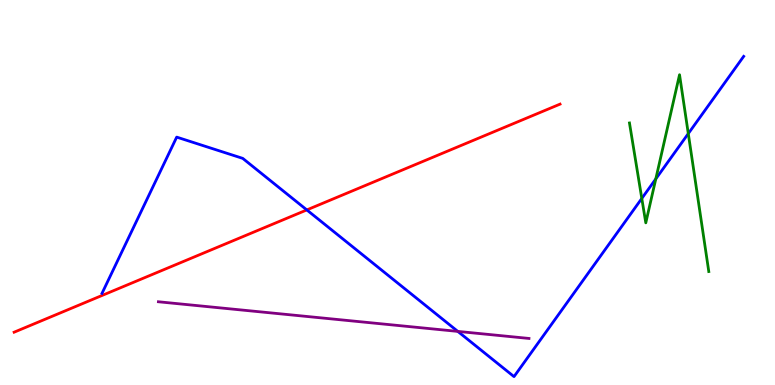[{'lines': ['blue', 'red'], 'intersections': [{'x': 3.96, 'y': 4.55}]}, {'lines': ['green', 'red'], 'intersections': []}, {'lines': ['purple', 'red'], 'intersections': []}, {'lines': ['blue', 'green'], 'intersections': [{'x': 8.28, 'y': 4.85}, {'x': 8.46, 'y': 5.35}, {'x': 8.88, 'y': 6.53}]}, {'lines': ['blue', 'purple'], 'intersections': [{'x': 5.91, 'y': 1.39}]}, {'lines': ['green', 'purple'], 'intersections': []}]